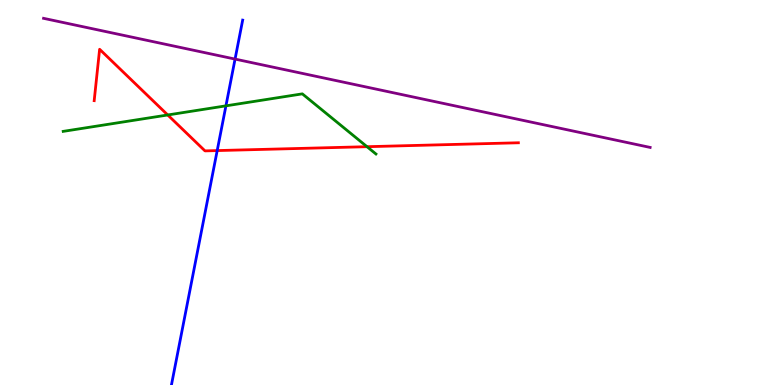[{'lines': ['blue', 'red'], 'intersections': [{'x': 2.8, 'y': 6.09}]}, {'lines': ['green', 'red'], 'intersections': [{'x': 2.16, 'y': 7.01}, {'x': 4.74, 'y': 6.19}]}, {'lines': ['purple', 'red'], 'intersections': []}, {'lines': ['blue', 'green'], 'intersections': [{'x': 2.92, 'y': 7.25}]}, {'lines': ['blue', 'purple'], 'intersections': [{'x': 3.03, 'y': 8.47}]}, {'lines': ['green', 'purple'], 'intersections': []}]